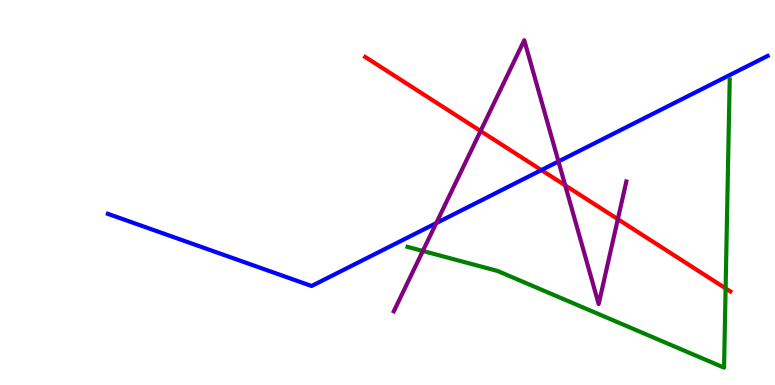[{'lines': ['blue', 'red'], 'intersections': [{'x': 6.99, 'y': 5.58}]}, {'lines': ['green', 'red'], 'intersections': [{'x': 9.36, 'y': 2.51}]}, {'lines': ['purple', 'red'], 'intersections': [{'x': 6.2, 'y': 6.6}, {'x': 7.29, 'y': 5.19}, {'x': 7.97, 'y': 4.31}]}, {'lines': ['blue', 'green'], 'intersections': []}, {'lines': ['blue', 'purple'], 'intersections': [{'x': 5.63, 'y': 4.2}, {'x': 7.21, 'y': 5.81}]}, {'lines': ['green', 'purple'], 'intersections': [{'x': 5.46, 'y': 3.48}]}]